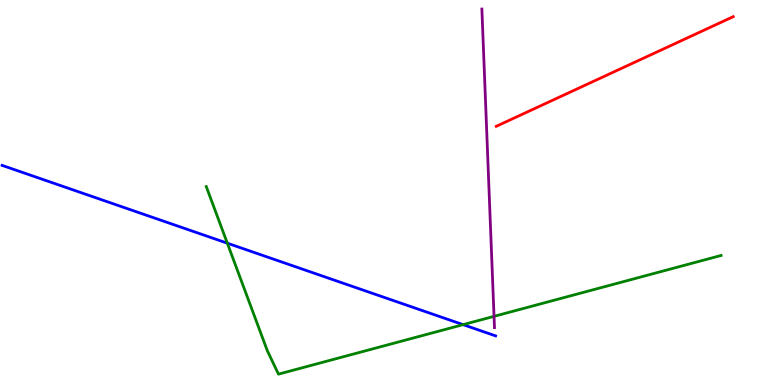[{'lines': ['blue', 'red'], 'intersections': []}, {'lines': ['green', 'red'], 'intersections': []}, {'lines': ['purple', 'red'], 'intersections': []}, {'lines': ['blue', 'green'], 'intersections': [{'x': 2.93, 'y': 3.68}, {'x': 5.98, 'y': 1.57}]}, {'lines': ['blue', 'purple'], 'intersections': []}, {'lines': ['green', 'purple'], 'intersections': [{'x': 6.37, 'y': 1.78}]}]